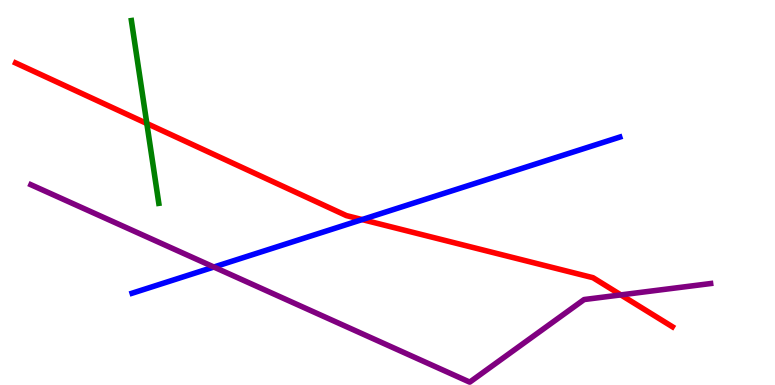[{'lines': ['blue', 'red'], 'intersections': [{'x': 4.67, 'y': 4.3}]}, {'lines': ['green', 'red'], 'intersections': [{'x': 1.89, 'y': 6.79}]}, {'lines': ['purple', 'red'], 'intersections': [{'x': 8.01, 'y': 2.34}]}, {'lines': ['blue', 'green'], 'intersections': []}, {'lines': ['blue', 'purple'], 'intersections': [{'x': 2.76, 'y': 3.06}]}, {'lines': ['green', 'purple'], 'intersections': []}]